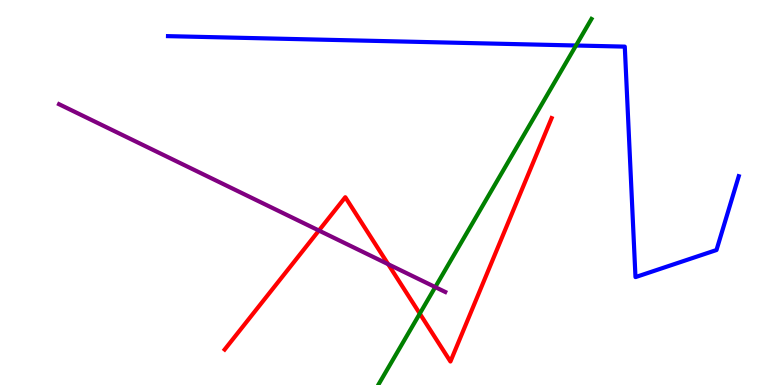[{'lines': ['blue', 'red'], 'intersections': []}, {'lines': ['green', 'red'], 'intersections': [{'x': 5.42, 'y': 1.85}]}, {'lines': ['purple', 'red'], 'intersections': [{'x': 4.11, 'y': 4.01}, {'x': 5.01, 'y': 3.14}]}, {'lines': ['blue', 'green'], 'intersections': [{'x': 7.43, 'y': 8.82}]}, {'lines': ['blue', 'purple'], 'intersections': []}, {'lines': ['green', 'purple'], 'intersections': [{'x': 5.62, 'y': 2.54}]}]